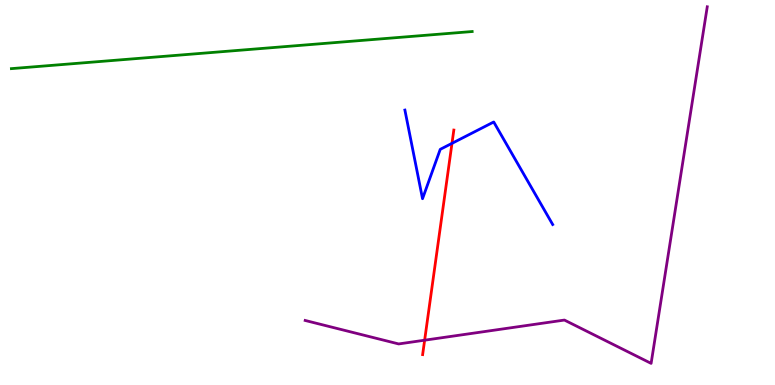[{'lines': ['blue', 'red'], 'intersections': [{'x': 5.83, 'y': 6.28}]}, {'lines': ['green', 'red'], 'intersections': []}, {'lines': ['purple', 'red'], 'intersections': [{'x': 5.48, 'y': 1.16}]}, {'lines': ['blue', 'green'], 'intersections': []}, {'lines': ['blue', 'purple'], 'intersections': []}, {'lines': ['green', 'purple'], 'intersections': []}]